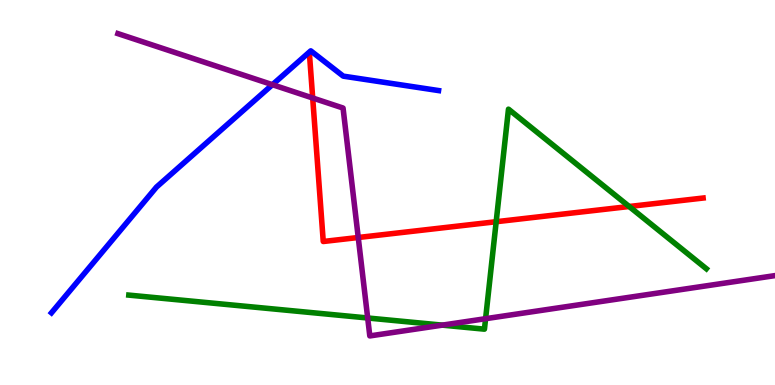[{'lines': ['blue', 'red'], 'intersections': []}, {'lines': ['green', 'red'], 'intersections': [{'x': 6.4, 'y': 4.24}, {'x': 8.12, 'y': 4.64}]}, {'lines': ['purple', 'red'], 'intersections': [{'x': 4.03, 'y': 7.45}, {'x': 4.62, 'y': 3.83}]}, {'lines': ['blue', 'green'], 'intersections': []}, {'lines': ['blue', 'purple'], 'intersections': [{'x': 3.52, 'y': 7.8}]}, {'lines': ['green', 'purple'], 'intersections': [{'x': 4.74, 'y': 1.74}, {'x': 5.71, 'y': 1.55}, {'x': 6.27, 'y': 1.72}]}]